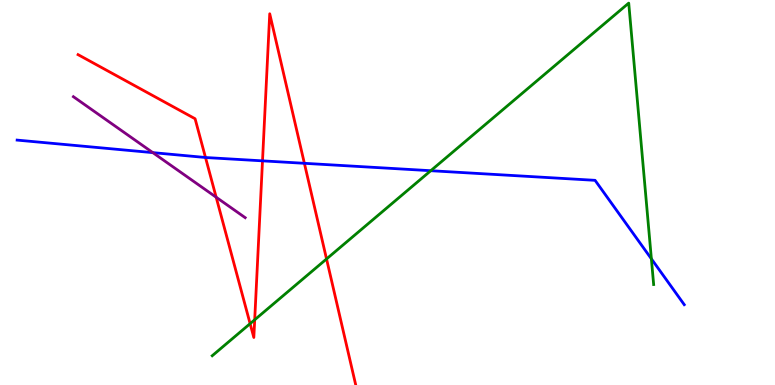[{'lines': ['blue', 'red'], 'intersections': [{'x': 2.65, 'y': 5.91}, {'x': 3.39, 'y': 5.82}, {'x': 3.93, 'y': 5.76}]}, {'lines': ['green', 'red'], 'intersections': [{'x': 3.23, 'y': 1.59}, {'x': 3.29, 'y': 1.69}, {'x': 4.21, 'y': 3.27}]}, {'lines': ['purple', 'red'], 'intersections': [{'x': 2.79, 'y': 4.88}]}, {'lines': ['blue', 'green'], 'intersections': [{'x': 5.56, 'y': 5.57}, {'x': 8.4, 'y': 3.28}]}, {'lines': ['blue', 'purple'], 'intersections': [{'x': 1.97, 'y': 6.04}]}, {'lines': ['green', 'purple'], 'intersections': []}]